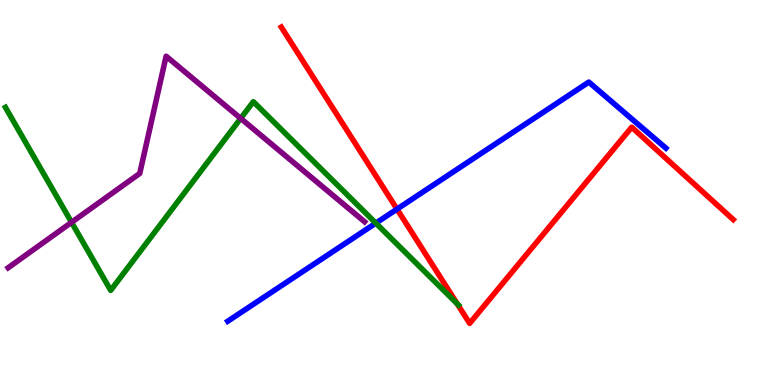[{'lines': ['blue', 'red'], 'intersections': [{'x': 5.12, 'y': 4.57}]}, {'lines': ['green', 'red'], 'intersections': [{'x': 5.9, 'y': 2.11}]}, {'lines': ['purple', 'red'], 'intersections': []}, {'lines': ['blue', 'green'], 'intersections': [{'x': 4.85, 'y': 4.2}]}, {'lines': ['blue', 'purple'], 'intersections': []}, {'lines': ['green', 'purple'], 'intersections': [{'x': 0.923, 'y': 4.23}, {'x': 3.11, 'y': 6.92}]}]